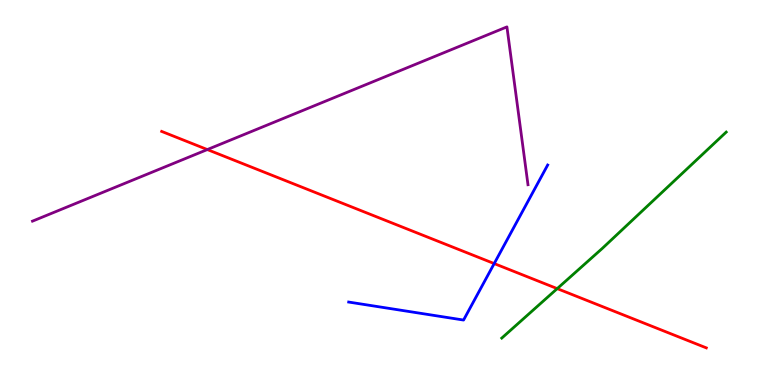[{'lines': ['blue', 'red'], 'intersections': [{'x': 6.38, 'y': 3.15}]}, {'lines': ['green', 'red'], 'intersections': [{'x': 7.19, 'y': 2.5}]}, {'lines': ['purple', 'red'], 'intersections': [{'x': 2.68, 'y': 6.12}]}, {'lines': ['blue', 'green'], 'intersections': []}, {'lines': ['blue', 'purple'], 'intersections': []}, {'lines': ['green', 'purple'], 'intersections': []}]